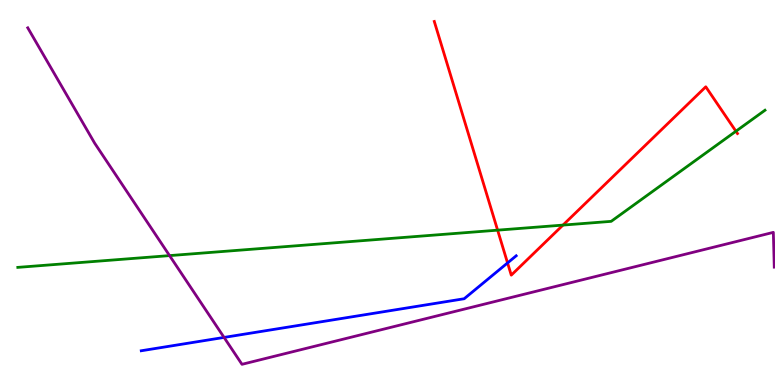[{'lines': ['blue', 'red'], 'intersections': [{'x': 6.55, 'y': 3.17}]}, {'lines': ['green', 'red'], 'intersections': [{'x': 6.42, 'y': 4.02}, {'x': 7.26, 'y': 4.15}, {'x': 9.5, 'y': 6.59}]}, {'lines': ['purple', 'red'], 'intersections': []}, {'lines': ['blue', 'green'], 'intersections': []}, {'lines': ['blue', 'purple'], 'intersections': [{'x': 2.89, 'y': 1.24}]}, {'lines': ['green', 'purple'], 'intersections': [{'x': 2.19, 'y': 3.36}]}]